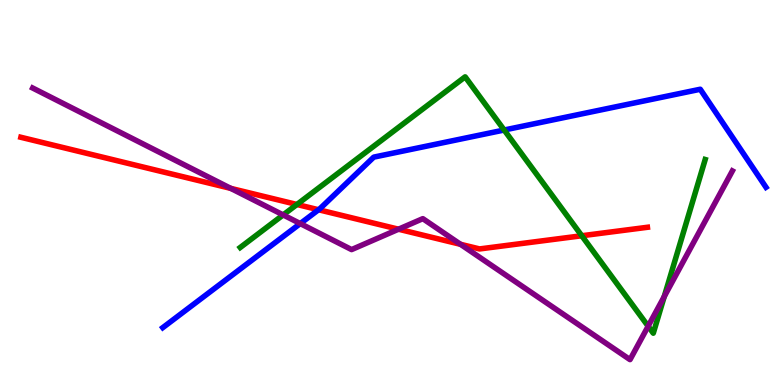[{'lines': ['blue', 'red'], 'intersections': [{'x': 4.11, 'y': 4.55}]}, {'lines': ['green', 'red'], 'intersections': [{'x': 3.83, 'y': 4.69}, {'x': 7.51, 'y': 3.88}]}, {'lines': ['purple', 'red'], 'intersections': [{'x': 2.98, 'y': 5.11}, {'x': 5.14, 'y': 4.05}, {'x': 5.94, 'y': 3.65}]}, {'lines': ['blue', 'green'], 'intersections': [{'x': 6.51, 'y': 6.62}]}, {'lines': ['blue', 'purple'], 'intersections': [{'x': 3.87, 'y': 4.19}]}, {'lines': ['green', 'purple'], 'intersections': [{'x': 3.65, 'y': 4.42}, {'x': 8.36, 'y': 1.53}, {'x': 8.57, 'y': 2.3}]}]